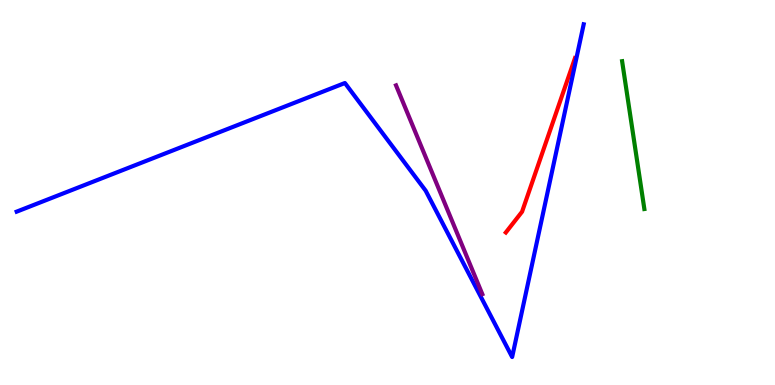[{'lines': ['blue', 'red'], 'intersections': []}, {'lines': ['green', 'red'], 'intersections': []}, {'lines': ['purple', 'red'], 'intersections': []}, {'lines': ['blue', 'green'], 'intersections': []}, {'lines': ['blue', 'purple'], 'intersections': []}, {'lines': ['green', 'purple'], 'intersections': []}]